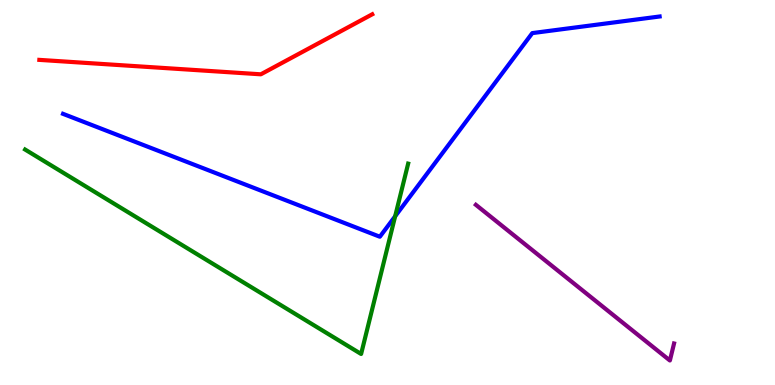[{'lines': ['blue', 'red'], 'intersections': []}, {'lines': ['green', 'red'], 'intersections': []}, {'lines': ['purple', 'red'], 'intersections': []}, {'lines': ['blue', 'green'], 'intersections': [{'x': 5.1, 'y': 4.38}]}, {'lines': ['blue', 'purple'], 'intersections': []}, {'lines': ['green', 'purple'], 'intersections': []}]